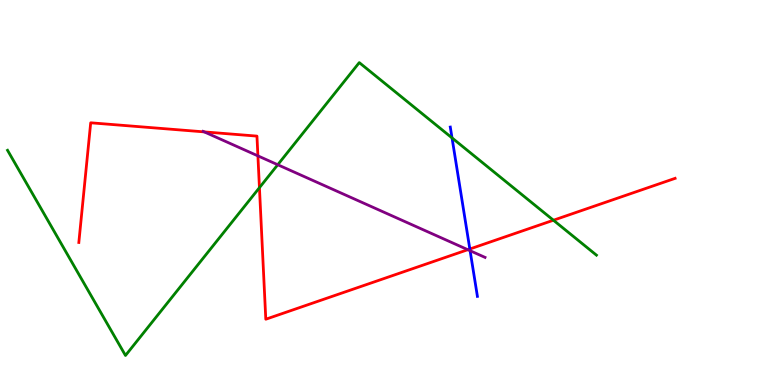[{'lines': ['blue', 'red'], 'intersections': [{'x': 6.06, 'y': 3.53}]}, {'lines': ['green', 'red'], 'intersections': [{'x': 3.35, 'y': 5.13}, {'x': 7.14, 'y': 4.28}]}, {'lines': ['purple', 'red'], 'intersections': [{'x': 2.64, 'y': 6.57}, {'x': 3.33, 'y': 5.95}, {'x': 6.04, 'y': 3.51}]}, {'lines': ['blue', 'green'], 'intersections': [{'x': 5.83, 'y': 6.42}]}, {'lines': ['blue', 'purple'], 'intersections': [{'x': 6.07, 'y': 3.49}]}, {'lines': ['green', 'purple'], 'intersections': [{'x': 3.58, 'y': 5.72}]}]